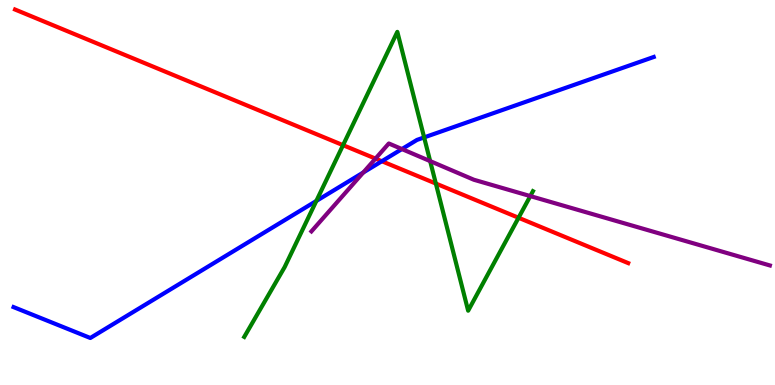[{'lines': ['blue', 'red'], 'intersections': [{'x': 4.93, 'y': 5.81}]}, {'lines': ['green', 'red'], 'intersections': [{'x': 4.43, 'y': 6.23}, {'x': 5.62, 'y': 5.23}, {'x': 6.69, 'y': 4.34}]}, {'lines': ['purple', 'red'], 'intersections': [{'x': 4.85, 'y': 5.88}]}, {'lines': ['blue', 'green'], 'intersections': [{'x': 4.08, 'y': 4.78}, {'x': 5.47, 'y': 6.43}]}, {'lines': ['blue', 'purple'], 'intersections': [{'x': 4.69, 'y': 5.52}, {'x': 5.19, 'y': 6.13}]}, {'lines': ['green', 'purple'], 'intersections': [{'x': 5.55, 'y': 5.82}, {'x': 6.84, 'y': 4.91}]}]